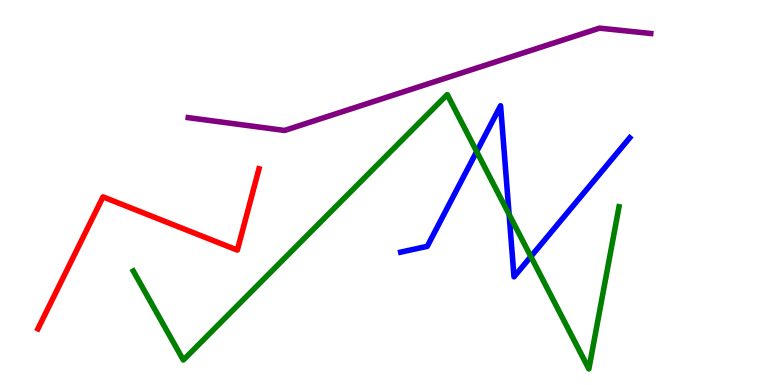[{'lines': ['blue', 'red'], 'intersections': []}, {'lines': ['green', 'red'], 'intersections': []}, {'lines': ['purple', 'red'], 'intersections': []}, {'lines': ['blue', 'green'], 'intersections': [{'x': 6.15, 'y': 6.06}, {'x': 6.57, 'y': 4.43}, {'x': 6.85, 'y': 3.34}]}, {'lines': ['blue', 'purple'], 'intersections': []}, {'lines': ['green', 'purple'], 'intersections': []}]